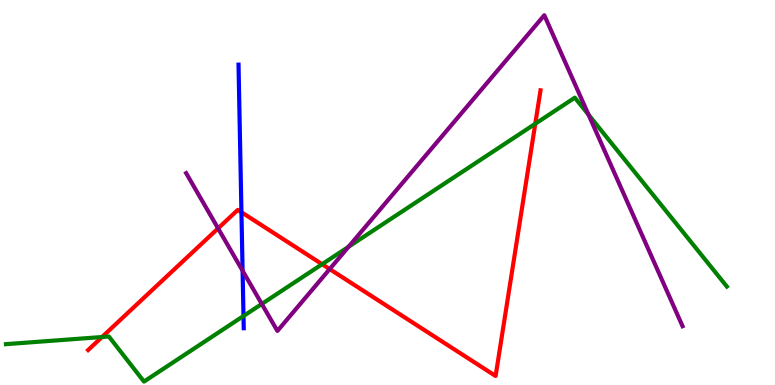[{'lines': ['blue', 'red'], 'intersections': [{'x': 3.12, 'y': 4.49}]}, {'lines': ['green', 'red'], 'intersections': [{'x': 1.32, 'y': 1.25}, {'x': 4.16, 'y': 3.14}, {'x': 6.91, 'y': 6.79}]}, {'lines': ['purple', 'red'], 'intersections': [{'x': 2.81, 'y': 4.07}, {'x': 4.25, 'y': 3.01}]}, {'lines': ['blue', 'green'], 'intersections': [{'x': 3.14, 'y': 1.79}]}, {'lines': ['blue', 'purple'], 'intersections': [{'x': 3.13, 'y': 2.97}]}, {'lines': ['green', 'purple'], 'intersections': [{'x': 3.38, 'y': 2.11}, {'x': 4.5, 'y': 3.59}, {'x': 7.59, 'y': 7.02}]}]